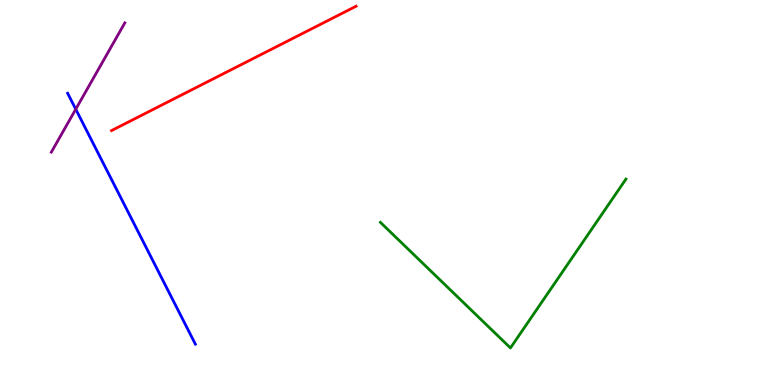[{'lines': ['blue', 'red'], 'intersections': []}, {'lines': ['green', 'red'], 'intersections': []}, {'lines': ['purple', 'red'], 'intersections': []}, {'lines': ['blue', 'green'], 'intersections': []}, {'lines': ['blue', 'purple'], 'intersections': [{'x': 0.977, 'y': 7.16}]}, {'lines': ['green', 'purple'], 'intersections': []}]